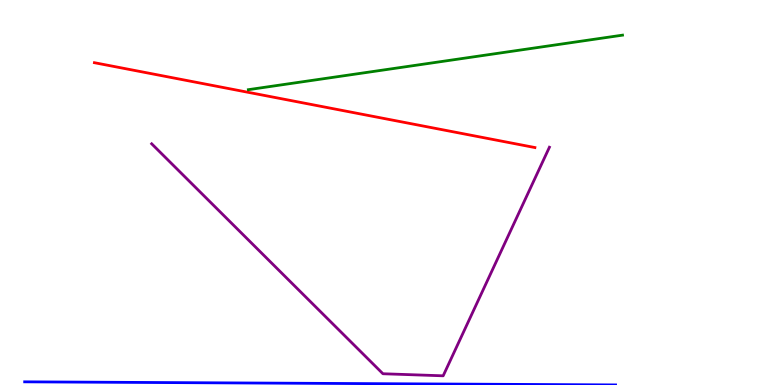[{'lines': ['blue', 'red'], 'intersections': []}, {'lines': ['green', 'red'], 'intersections': []}, {'lines': ['purple', 'red'], 'intersections': []}, {'lines': ['blue', 'green'], 'intersections': []}, {'lines': ['blue', 'purple'], 'intersections': []}, {'lines': ['green', 'purple'], 'intersections': []}]